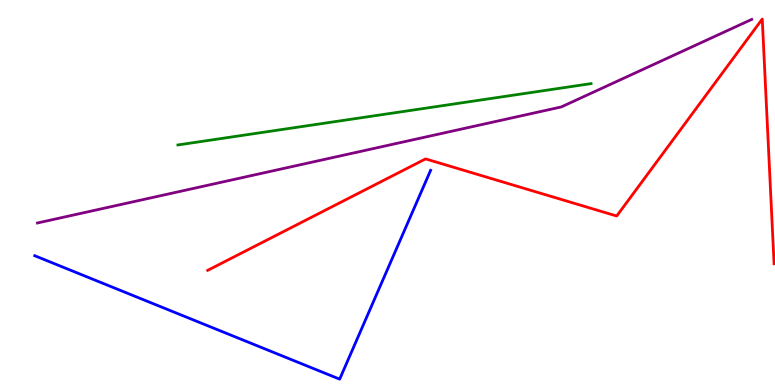[{'lines': ['blue', 'red'], 'intersections': []}, {'lines': ['green', 'red'], 'intersections': []}, {'lines': ['purple', 'red'], 'intersections': []}, {'lines': ['blue', 'green'], 'intersections': []}, {'lines': ['blue', 'purple'], 'intersections': []}, {'lines': ['green', 'purple'], 'intersections': []}]